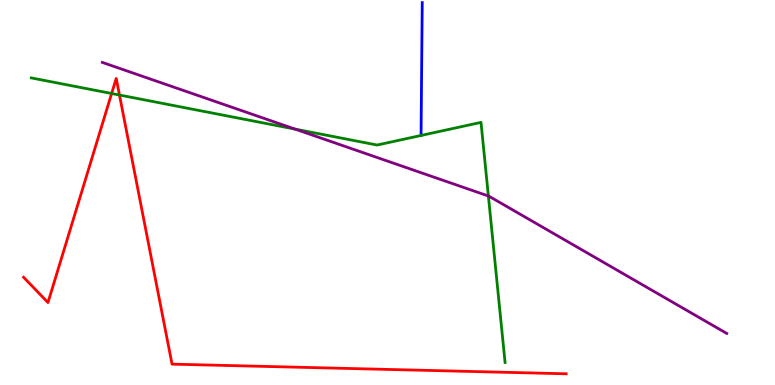[{'lines': ['blue', 'red'], 'intersections': []}, {'lines': ['green', 'red'], 'intersections': [{'x': 1.44, 'y': 7.57}, {'x': 1.54, 'y': 7.53}]}, {'lines': ['purple', 'red'], 'intersections': []}, {'lines': ['blue', 'green'], 'intersections': []}, {'lines': ['blue', 'purple'], 'intersections': []}, {'lines': ['green', 'purple'], 'intersections': [{'x': 3.81, 'y': 6.65}, {'x': 6.3, 'y': 4.91}]}]